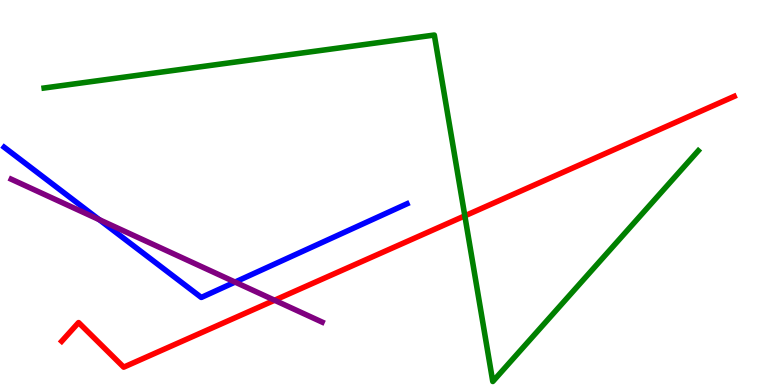[{'lines': ['blue', 'red'], 'intersections': []}, {'lines': ['green', 'red'], 'intersections': [{'x': 6.0, 'y': 4.39}]}, {'lines': ['purple', 'red'], 'intersections': [{'x': 3.54, 'y': 2.2}]}, {'lines': ['blue', 'green'], 'intersections': []}, {'lines': ['blue', 'purple'], 'intersections': [{'x': 1.28, 'y': 4.3}, {'x': 3.03, 'y': 2.67}]}, {'lines': ['green', 'purple'], 'intersections': []}]